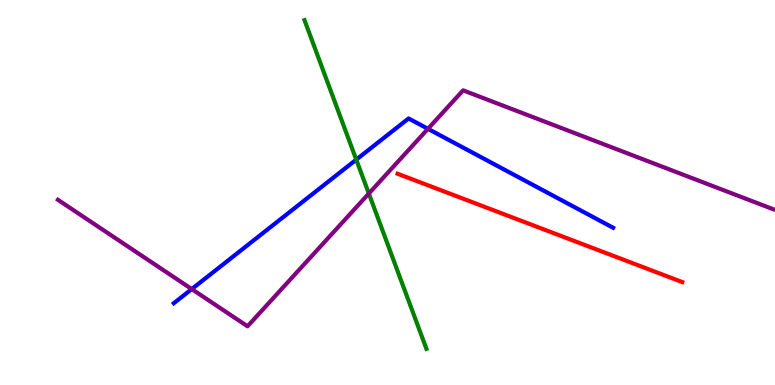[{'lines': ['blue', 'red'], 'intersections': []}, {'lines': ['green', 'red'], 'intersections': []}, {'lines': ['purple', 'red'], 'intersections': []}, {'lines': ['blue', 'green'], 'intersections': [{'x': 4.6, 'y': 5.85}]}, {'lines': ['blue', 'purple'], 'intersections': [{'x': 2.47, 'y': 2.49}, {'x': 5.52, 'y': 6.65}]}, {'lines': ['green', 'purple'], 'intersections': [{'x': 4.76, 'y': 4.97}]}]